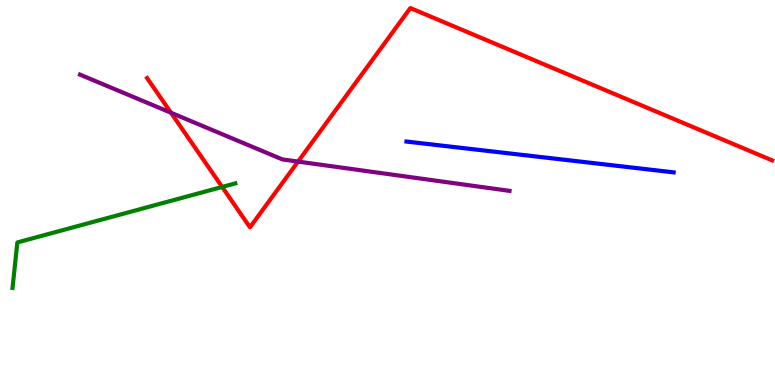[{'lines': ['blue', 'red'], 'intersections': []}, {'lines': ['green', 'red'], 'intersections': [{'x': 2.87, 'y': 5.14}]}, {'lines': ['purple', 'red'], 'intersections': [{'x': 2.21, 'y': 7.07}, {'x': 3.85, 'y': 5.8}]}, {'lines': ['blue', 'green'], 'intersections': []}, {'lines': ['blue', 'purple'], 'intersections': []}, {'lines': ['green', 'purple'], 'intersections': []}]